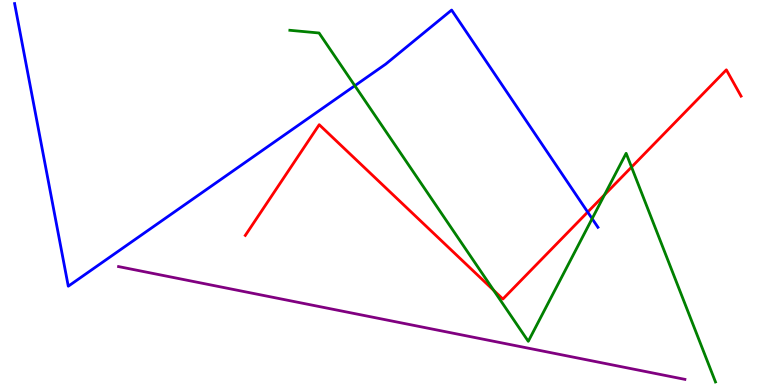[{'lines': ['blue', 'red'], 'intersections': [{'x': 7.58, 'y': 4.49}]}, {'lines': ['green', 'red'], 'intersections': [{'x': 6.37, 'y': 2.46}, {'x': 7.8, 'y': 4.94}, {'x': 8.15, 'y': 5.66}]}, {'lines': ['purple', 'red'], 'intersections': []}, {'lines': ['blue', 'green'], 'intersections': [{'x': 4.58, 'y': 7.77}, {'x': 7.64, 'y': 4.32}]}, {'lines': ['blue', 'purple'], 'intersections': []}, {'lines': ['green', 'purple'], 'intersections': []}]